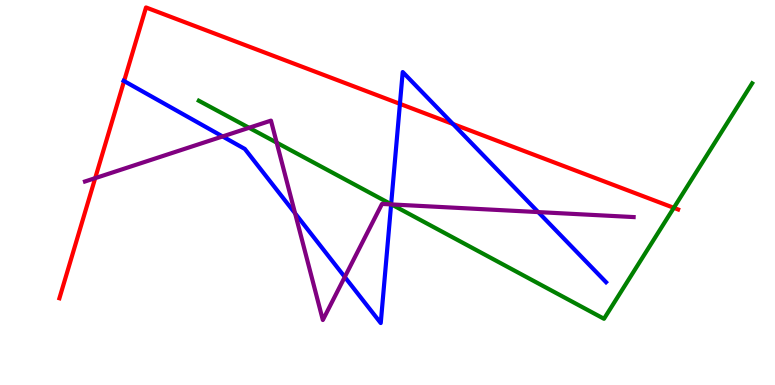[{'lines': ['blue', 'red'], 'intersections': [{'x': 1.6, 'y': 7.89}, {'x': 5.16, 'y': 7.3}, {'x': 5.84, 'y': 6.78}]}, {'lines': ['green', 'red'], 'intersections': [{'x': 8.69, 'y': 4.6}]}, {'lines': ['purple', 'red'], 'intersections': [{'x': 1.23, 'y': 5.37}]}, {'lines': ['blue', 'green'], 'intersections': [{'x': 5.05, 'y': 4.7}]}, {'lines': ['blue', 'purple'], 'intersections': [{'x': 2.87, 'y': 6.46}, {'x': 3.81, 'y': 4.46}, {'x': 4.45, 'y': 2.81}, {'x': 5.05, 'y': 4.69}, {'x': 6.94, 'y': 4.49}]}, {'lines': ['green', 'purple'], 'intersections': [{'x': 3.21, 'y': 6.68}, {'x': 3.57, 'y': 6.29}, {'x': 5.05, 'y': 4.69}]}]